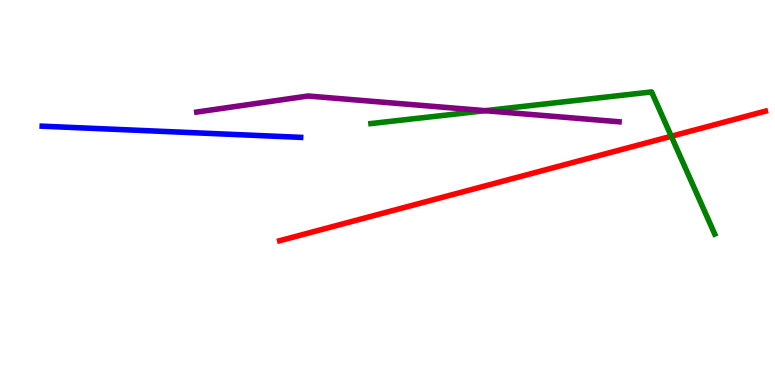[{'lines': ['blue', 'red'], 'intersections': []}, {'lines': ['green', 'red'], 'intersections': [{'x': 8.66, 'y': 6.46}]}, {'lines': ['purple', 'red'], 'intersections': []}, {'lines': ['blue', 'green'], 'intersections': []}, {'lines': ['blue', 'purple'], 'intersections': []}, {'lines': ['green', 'purple'], 'intersections': [{'x': 6.26, 'y': 7.13}]}]